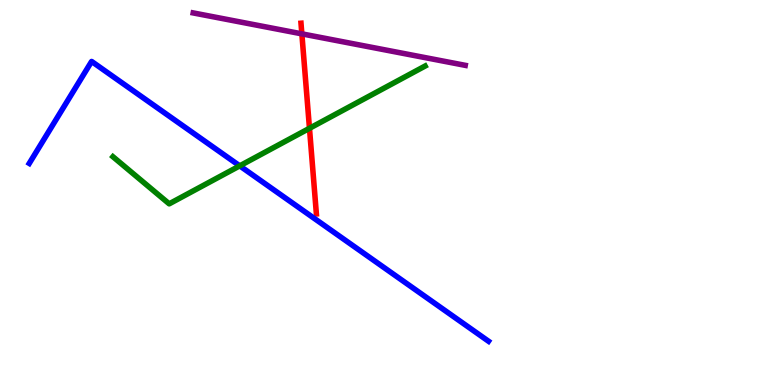[{'lines': ['blue', 'red'], 'intersections': []}, {'lines': ['green', 'red'], 'intersections': [{'x': 3.99, 'y': 6.67}]}, {'lines': ['purple', 'red'], 'intersections': [{'x': 3.89, 'y': 9.12}]}, {'lines': ['blue', 'green'], 'intersections': [{'x': 3.09, 'y': 5.69}]}, {'lines': ['blue', 'purple'], 'intersections': []}, {'lines': ['green', 'purple'], 'intersections': []}]